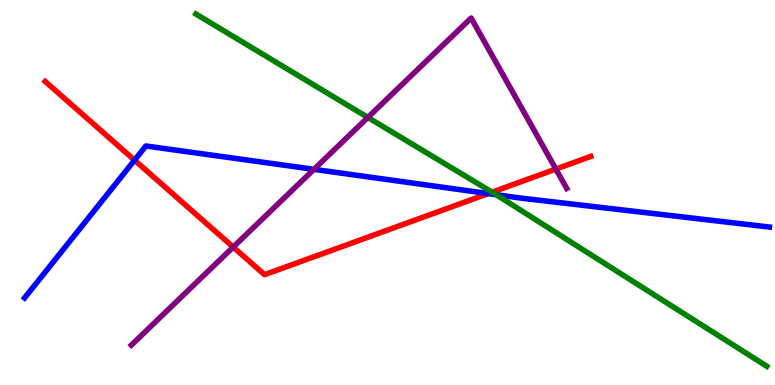[{'lines': ['blue', 'red'], 'intersections': [{'x': 1.74, 'y': 5.84}, {'x': 6.3, 'y': 4.97}]}, {'lines': ['green', 'red'], 'intersections': [{'x': 6.35, 'y': 5.01}]}, {'lines': ['purple', 'red'], 'intersections': [{'x': 3.01, 'y': 3.58}, {'x': 7.17, 'y': 5.61}]}, {'lines': ['blue', 'green'], 'intersections': [{'x': 6.4, 'y': 4.94}]}, {'lines': ['blue', 'purple'], 'intersections': [{'x': 4.05, 'y': 5.6}]}, {'lines': ['green', 'purple'], 'intersections': [{'x': 4.75, 'y': 6.95}]}]